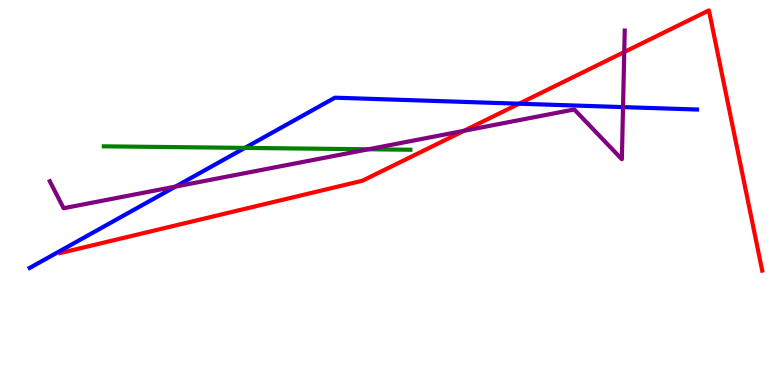[{'lines': ['blue', 'red'], 'intersections': [{'x': 6.7, 'y': 7.31}]}, {'lines': ['green', 'red'], 'intersections': []}, {'lines': ['purple', 'red'], 'intersections': [{'x': 5.99, 'y': 6.6}, {'x': 8.05, 'y': 8.65}]}, {'lines': ['blue', 'green'], 'intersections': [{'x': 3.16, 'y': 6.16}]}, {'lines': ['blue', 'purple'], 'intersections': [{'x': 2.27, 'y': 5.15}, {'x': 8.04, 'y': 7.22}]}, {'lines': ['green', 'purple'], 'intersections': [{'x': 4.75, 'y': 6.12}]}]